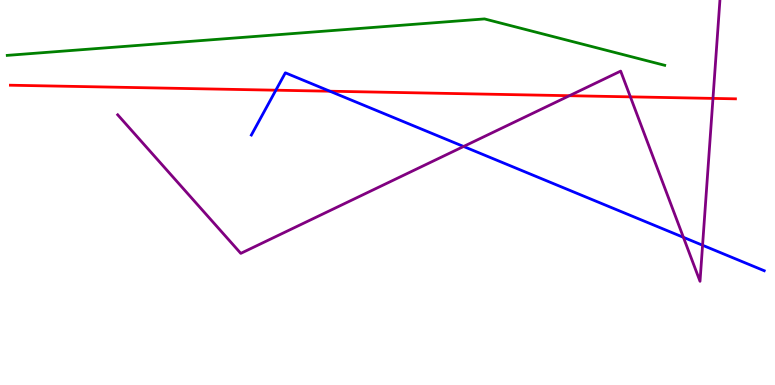[{'lines': ['blue', 'red'], 'intersections': [{'x': 3.56, 'y': 7.66}, {'x': 4.26, 'y': 7.63}]}, {'lines': ['green', 'red'], 'intersections': []}, {'lines': ['purple', 'red'], 'intersections': [{'x': 7.35, 'y': 7.51}, {'x': 8.13, 'y': 7.48}, {'x': 9.2, 'y': 7.44}]}, {'lines': ['blue', 'green'], 'intersections': []}, {'lines': ['blue', 'purple'], 'intersections': [{'x': 5.98, 'y': 6.2}, {'x': 8.82, 'y': 3.84}, {'x': 9.07, 'y': 3.63}]}, {'lines': ['green', 'purple'], 'intersections': []}]